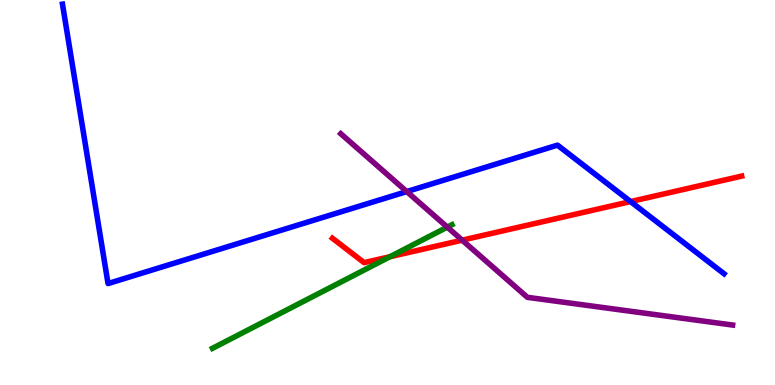[{'lines': ['blue', 'red'], 'intersections': [{'x': 8.14, 'y': 4.76}]}, {'lines': ['green', 'red'], 'intersections': [{'x': 5.03, 'y': 3.33}]}, {'lines': ['purple', 'red'], 'intersections': [{'x': 5.96, 'y': 3.76}]}, {'lines': ['blue', 'green'], 'intersections': []}, {'lines': ['blue', 'purple'], 'intersections': [{'x': 5.25, 'y': 5.02}]}, {'lines': ['green', 'purple'], 'intersections': [{'x': 5.77, 'y': 4.1}]}]